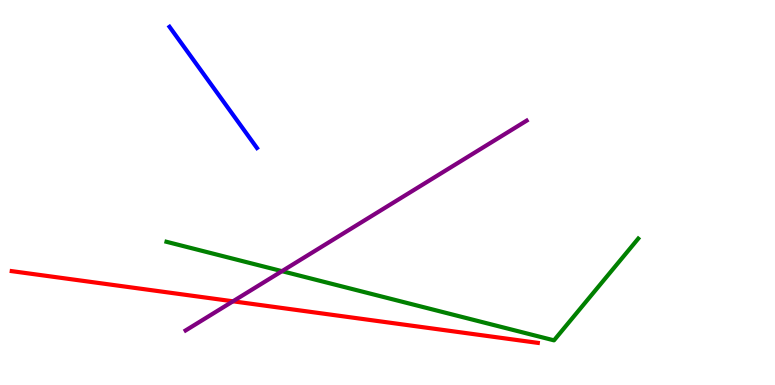[{'lines': ['blue', 'red'], 'intersections': []}, {'lines': ['green', 'red'], 'intersections': []}, {'lines': ['purple', 'red'], 'intersections': [{'x': 3.01, 'y': 2.17}]}, {'lines': ['blue', 'green'], 'intersections': []}, {'lines': ['blue', 'purple'], 'intersections': []}, {'lines': ['green', 'purple'], 'intersections': [{'x': 3.64, 'y': 2.96}]}]